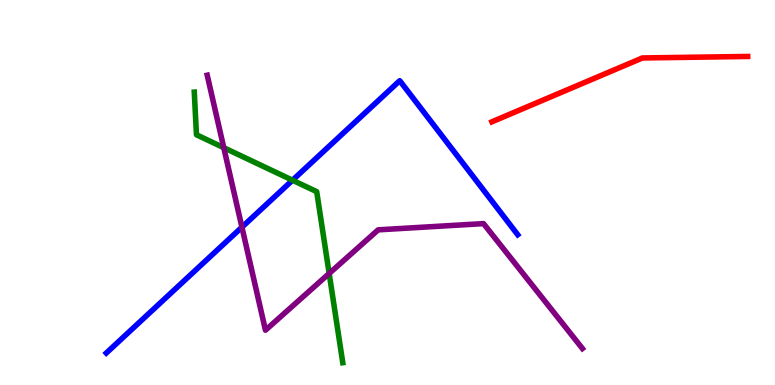[{'lines': ['blue', 'red'], 'intersections': []}, {'lines': ['green', 'red'], 'intersections': []}, {'lines': ['purple', 'red'], 'intersections': []}, {'lines': ['blue', 'green'], 'intersections': [{'x': 3.77, 'y': 5.32}]}, {'lines': ['blue', 'purple'], 'intersections': [{'x': 3.12, 'y': 4.1}]}, {'lines': ['green', 'purple'], 'intersections': [{'x': 2.89, 'y': 6.16}, {'x': 4.25, 'y': 2.9}]}]